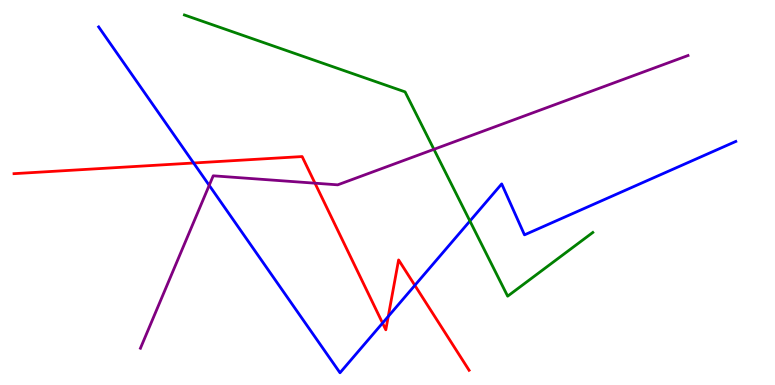[{'lines': ['blue', 'red'], 'intersections': [{'x': 2.5, 'y': 5.77}, {'x': 4.94, 'y': 1.61}, {'x': 5.01, 'y': 1.78}, {'x': 5.35, 'y': 2.59}]}, {'lines': ['green', 'red'], 'intersections': []}, {'lines': ['purple', 'red'], 'intersections': [{'x': 4.06, 'y': 5.24}]}, {'lines': ['blue', 'green'], 'intersections': [{'x': 6.06, 'y': 4.26}]}, {'lines': ['blue', 'purple'], 'intersections': [{'x': 2.7, 'y': 5.19}]}, {'lines': ['green', 'purple'], 'intersections': [{'x': 5.6, 'y': 6.12}]}]